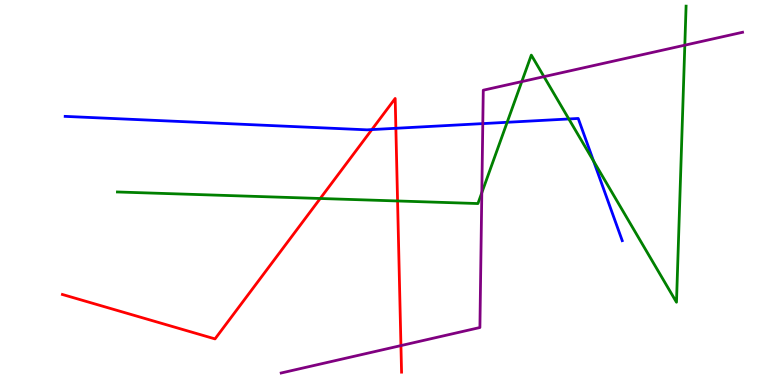[{'lines': ['blue', 'red'], 'intersections': [{'x': 4.8, 'y': 6.63}, {'x': 5.11, 'y': 6.67}]}, {'lines': ['green', 'red'], 'intersections': [{'x': 4.13, 'y': 4.84}, {'x': 5.13, 'y': 4.78}]}, {'lines': ['purple', 'red'], 'intersections': [{'x': 5.17, 'y': 1.02}]}, {'lines': ['blue', 'green'], 'intersections': [{'x': 6.54, 'y': 6.82}, {'x': 7.34, 'y': 6.91}, {'x': 7.66, 'y': 5.82}]}, {'lines': ['blue', 'purple'], 'intersections': [{'x': 6.23, 'y': 6.79}]}, {'lines': ['green', 'purple'], 'intersections': [{'x': 6.22, 'y': 4.99}, {'x': 6.73, 'y': 7.88}, {'x': 7.02, 'y': 8.01}, {'x': 8.84, 'y': 8.83}]}]